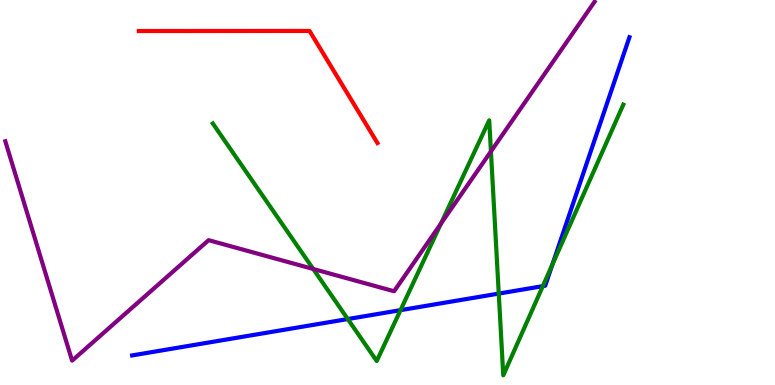[{'lines': ['blue', 'red'], 'intersections': []}, {'lines': ['green', 'red'], 'intersections': []}, {'lines': ['purple', 'red'], 'intersections': []}, {'lines': ['blue', 'green'], 'intersections': [{'x': 4.49, 'y': 1.71}, {'x': 5.17, 'y': 1.94}, {'x': 6.44, 'y': 2.37}, {'x': 7.0, 'y': 2.57}, {'x': 7.13, 'y': 3.13}]}, {'lines': ['blue', 'purple'], 'intersections': []}, {'lines': ['green', 'purple'], 'intersections': [{'x': 4.04, 'y': 3.01}, {'x': 5.69, 'y': 4.19}, {'x': 6.33, 'y': 6.07}]}]